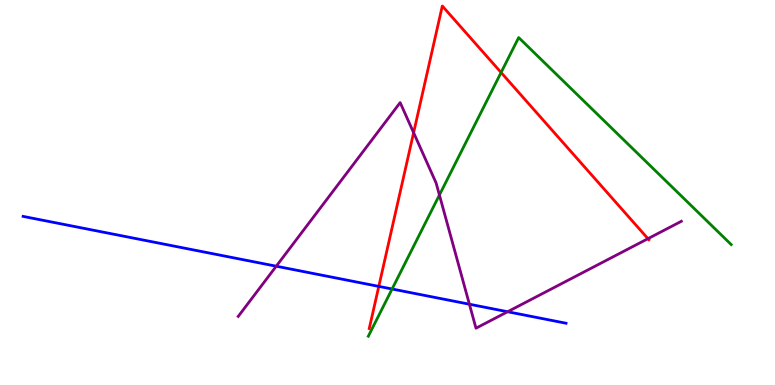[{'lines': ['blue', 'red'], 'intersections': [{'x': 4.89, 'y': 2.56}]}, {'lines': ['green', 'red'], 'intersections': [{'x': 6.47, 'y': 8.12}]}, {'lines': ['purple', 'red'], 'intersections': [{'x': 5.34, 'y': 6.55}, {'x': 8.36, 'y': 3.8}]}, {'lines': ['blue', 'green'], 'intersections': [{'x': 5.06, 'y': 2.49}]}, {'lines': ['blue', 'purple'], 'intersections': [{'x': 3.56, 'y': 3.09}, {'x': 6.06, 'y': 2.1}, {'x': 6.55, 'y': 1.9}]}, {'lines': ['green', 'purple'], 'intersections': [{'x': 5.67, 'y': 4.93}]}]